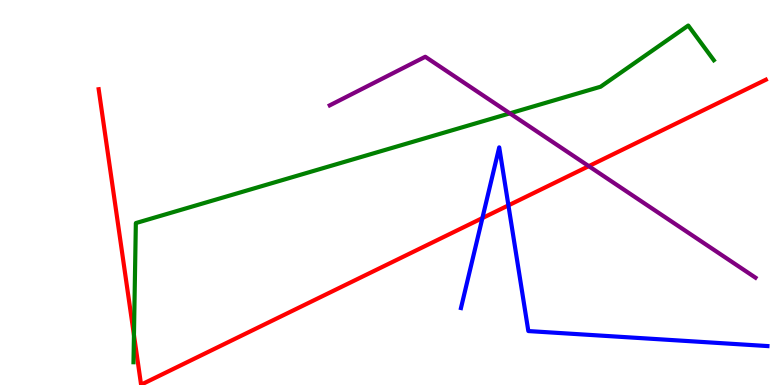[{'lines': ['blue', 'red'], 'intersections': [{'x': 6.22, 'y': 4.34}, {'x': 6.56, 'y': 4.67}]}, {'lines': ['green', 'red'], 'intersections': [{'x': 1.73, 'y': 1.3}]}, {'lines': ['purple', 'red'], 'intersections': [{'x': 7.6, 'y': 5.68}]}, {'lines': ['blue', 'green'], 'intersections': []}, {'lines': ['blue', 'purple'], 'intersections': []}, {'lines': ['green', 'purple'], 'intersections': [{'x': 6.58, 'y': 7.06}]}]